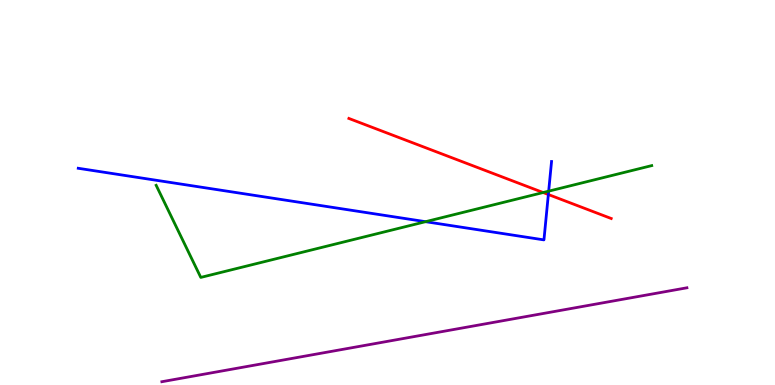[{'lines': ['blue', 'red'], 'intersections': [{'x': 7.08, 'y': 4.95}]}, {'lines': ['green', 'red'], 'intersections': [{'x': 7.01, 'y': 5.0}]}, {'lines': ['purple', 'red'], 'intersections': []}, {'lines': ['blue', 'green'], 'intersections': [{'x': 5.49, 'y': 4.24}, {'x': 7.08, 'y': 5.03}]}, {'lines': ['blue', 'purple'], 'intersections': []}, {'lines': ['green', 'purple'], 'intersections': []}]